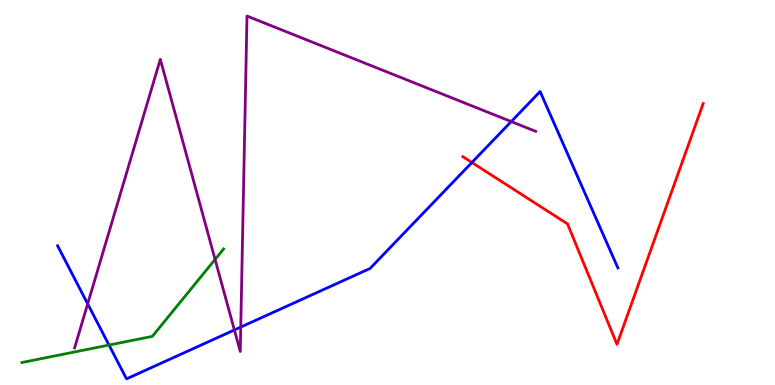[{'lines': ['blue', 'red'], 'intersections': [{'x': 6.09, 'y': 5.78}]}, {'lines': ['green', 'red'], 'intersections': []}, {'lines': ['purple', 'red'], 'intersections': []}, {'lines': ['blue', 'green'], 'intersections': [{'x': 1.41, 'y': 1.04}]}, {'lines': ['blue', 'purple'], 'intersections': [{'x': 1.13, 'y': 2.11}, {'x': 3.02, 'y': 1.43}, {'x': 3.11, 'y': 1.5}, {'x': 6.6, 'y': 6.84}]}, {'lines': ['green', 'purple'], 'intersections': [{'x': 2.78, 'y': 3.26}]}]